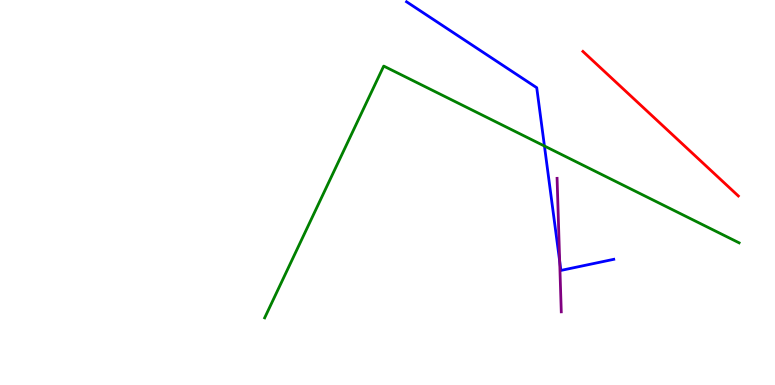[{'lines': ['blue', 'red'], 'intersections': []}, {'lines': ['green', 'red'], 'intersections': []}, {'lines': ['purple', 'red'], 'intersections': []}, {'lines': ['blue', 'green'], 'intersections': [{'x': 7.03, 'y': 6.21}]}, {'lines': ['blue', 'purple'], 'intersections': [{'x': 7.22, 'y': 3.21}]}, {'lines': ['green', 'purple'], 'intersections': []}]